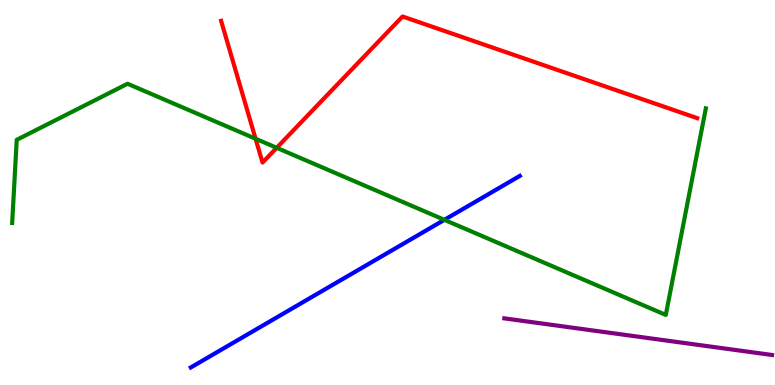[{'lines': ['blue', 'red'], 'intersections': []}, {'lines': ['green', 'red'], 'intersections': [{'x': 3.3, 'y': 6.4}, {'x': 3.57, 'y': 6.16}]}, {'lines': ['purple', 'red'], 'intersections': []}, {'lines': ['blue', 'green'], 'intersections': [{'x': 5.73, 'y': 4.29}]}, {'lines': ['blue', 'purple'], 'intersections': []}, {'lines': ['green', 'purple'], 'intersections': []}]